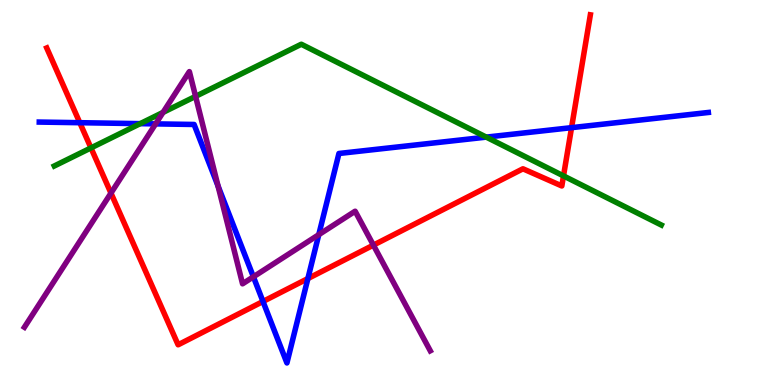[{'lines': ['blue', 'red'], 'intersections': [{'x': 1.03, 'y': 6.81}, {'x': 3.39, 'y': 2.17}, {'x': 3.97, 'y': 2.76}, {'x': 7.37, 'y': 6.68}]}, {'lines': ['green', 'red'], 'intersections': [{'x': 1.17, 'y': 6.16}, {'x': 7.27, 'y': 5.43}]}, {'lines': ['purple', 'red'], 'intersections': [{'x': 1.43, 'y': 4.98}, {'x': 4.82, 'y': 3.63}]}, {'lines': ['blue', 'green'], 'intersections': [{'x': 1.81, 'y': 6.79}, {'x': 6.27, 'y': 6.44}]}, {'lines': ['blue', 'purple'], 'intersections': [{'x': 2.01, 'y': 6.78}, {'x': 2.81, 'y': 5.17}, {'x': 3.27, 'y': 2.81}, {'x': 4.11, 'y': 3.9}]}, {'lines': ['green', 'purple'], 'intersections': [{'x': 2.1, 'y': 7.08}, {'x': 2.52, 'y': 7.5}]}]